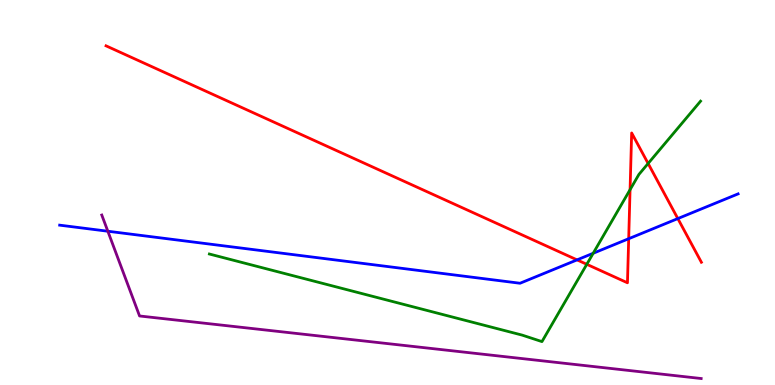[{'lines': ['blue', 'red'], 'intersections': [{'x': 7.45, 'y': 3.25}, {'x': 8.11, 'y': 3.8}, {'x': 8.75, 'y': 4.32}]}, {'lines': ['green', 'red'], 'intersections': [{'x': 7.57, 'y': 3.13}, {'x': 8.13, 'y': 5.07}, {'x': 8.36, 'y': 5.75}]}, {'lines': ['purple', 'red'], 'intersections': []}, {'lines': ['blue', 'green'], 'intersections': [{'x': 7.65, 'y': 3.42}]}, {'lines': ['blue', 'purple'], 'intersections': [{'x': 1.39, 'y': 3.99}]}, {'lines': ['green', 'purple'], 'intersections': []}]